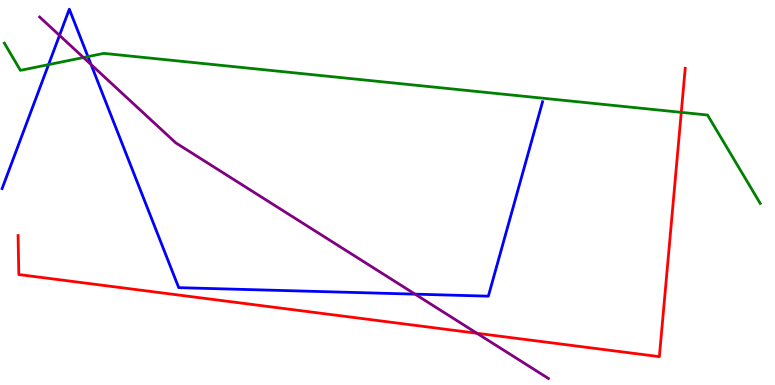[{'lines': ['blue', 'red'], 'intersections': []}, {'lines': ['green', 'red'], 'intersections': [{'x': 8.79, 'y': 7.08}]}, {'lines': ['purple', 'red'], 'intersections': [{'x': 6.15, 'y': 1.34}]}, {'lines': ['blue', 'green'], 'intersections': [{'x': 0.626, 'y': 8.32}, {'x': 1.13, 'y': 8.53}]}, {'lines': ['blue', 'purple'], 'intersections': [{'x': 0.768, 'y': 9.08}, {'x': 1.18, 'y': 8.32}, {'x': 5.36, 'y': 2.36}]}, {'lines': ['green', 'purple'], 'intersections': [{'x': 1.08, 'y': 8.51}]}]